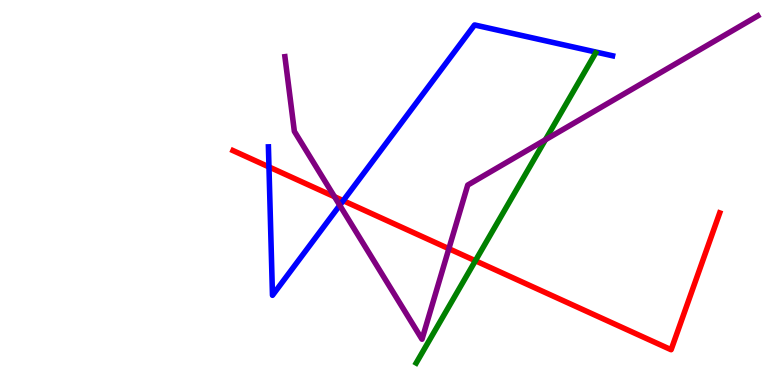[{'lines': ['blue', 'red'], 'intersections': [{'x': 3.47, 'y': 5.66}, {'x': 4.43, 'y': 4.79}]}, {'lines': ['green', 'red'], 'intersections': [{'x': 6.13, 'y': 3.23}]}, {'lines': ['purple', 'red'], 'intersections': [{'x': 4.32, 'y': 4.89}, {'x': 5.79, 'y': 3.54}]}, {'lines': ['blue', 'green'], 'intersections': []}, {'lines': ['blue', 'purple'], 'intersections': [{'x': 4.38, 'y': 4.67}]}, {'lines': ['green', 'purple'], 'intersections': [{'x': 7.04, 'y': 6.37}]}]